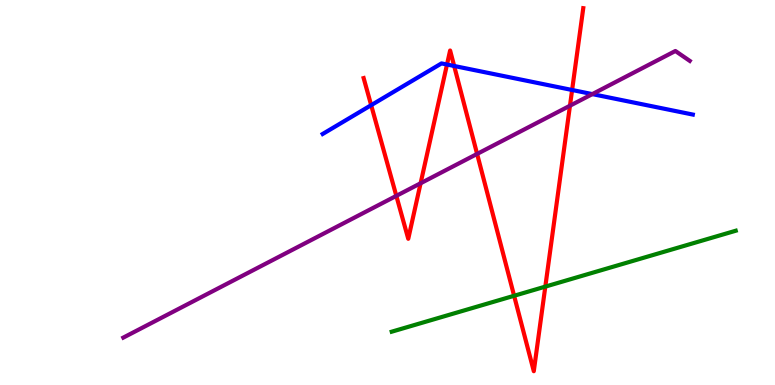[{'lines': ['blue', 'red'], 'intersections': [{'x': 4.79, 'y': 7.27}, {'x': 5.77, 'y': 8.32}, {'x': 5.86, 'y': 8.29}, {'x': 7.38, 'y': 7.66}]}, {'lines': ['green', 'red'], 'intersections': [{'x': 6.63, 'y': 2.32}, {'x': 7.04, 'y': 2.56}]}, {'lines': ['purple', 'red'], 'intersections': [{'x': 5.11, 'y': 4.91}, {'x': 5.43, 'y': 5.24}, {'x': 6.16, 'y': 6.0}, {'x': 7.35, 'y': 7.25}]}, {'lines': ['blue', 'green'], 'intersections': []}, {'lines': ['blue', 'purple'], 'intersections': [{'x': 7.64, 'y': 7.56}]}, {'lines': ['green', 'purple'], 'intersections': []}]